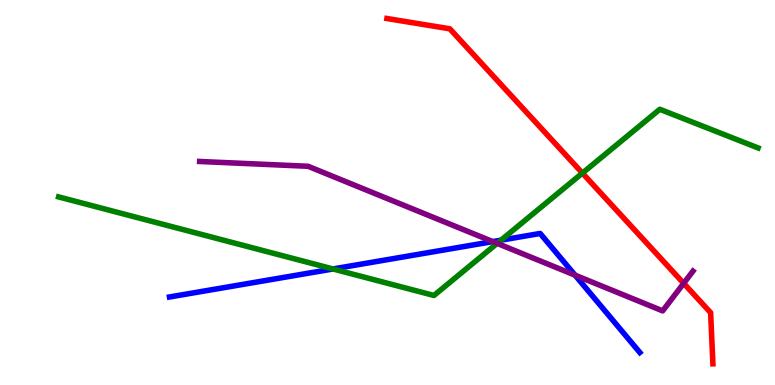[{'lines': ['blue', 'red'], 'intersections': []}, {'lines': ['green', 'red'], 'intersections': [{'x': 7.51, 'y': 5.5}]}, {'lines': ['purple', 'red'], 'intersections': [{'x': 8.82, 'y': 2.64}]}, {'lines': ['blue', 'green'], 'intersections': [{'x': 4.3, 'y': 3.01}, {'x': 6.46, 'y': 3.76}]}, {'lines': ['blue', 'purple'], 'intersections': [{'x': 6.36, 'y': 3.72}, {'x': 7.42, 'y': 2.85}]}, {'lines': ['green', 'purple'], 'intersections': [{'x': 6.41, 'y': 3.68}]}]